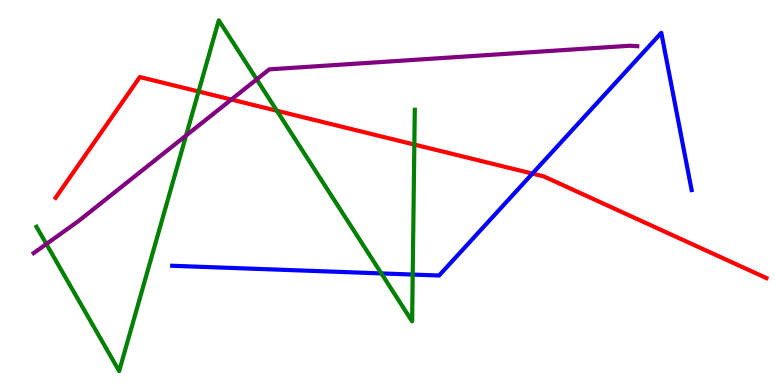[{'lines': ['blue', 'red'], 'intersections': [{'x': 6.87, 'y': 5.49}]}, {'lines': ['green', 'red'], 'intersections': [{'x': 2.56, 'y': 7.62}, {'x': 3.57, 'y': 7.12}, {'x': 5.35, 'y': 6.25}]}, {'lines': ['purple', 'red'], 'intersections': [{'x': 2.98, 'y': 7.41}]}, {'lines': ['blue', 'green'], 'intersections': [{'x': 4.92, 'y': 2.9}, {'x': 5.33, 'y': 2.87}]}, {'lines': ['blue', 'purple'], 'intersections': []}, {'lines': ['green', 'purple'], 'intersections': [{'x': 0.598, 'y': 3.66}, {'x': 2.4, 'y': 6.48}, {'x': 3.31, 'y': 7.94}]}]